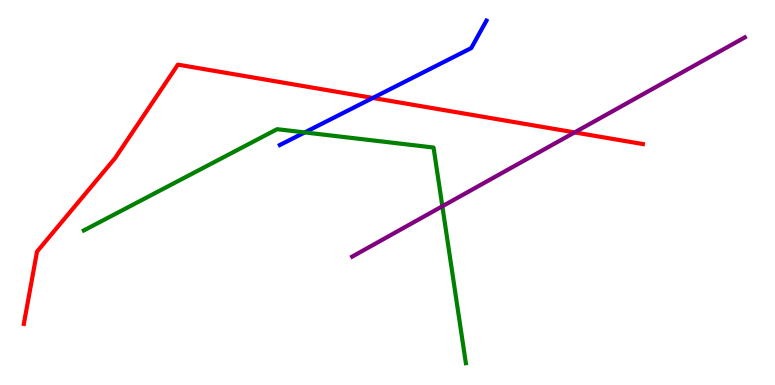[{'lines': ['blue', 'red'], 'intersections': [{'x': 4.81, 'y': 7.46}]}, {'lines': ['green', 'red'], 'intersections': []}, {'lines': ['purple', 'red'], 'intersections': [{'x': 7.41, 'y': 6.56}]}, {'lines': ['blue', 'green'], 'intersections': [{'x': 3.93, 'y': 6.56}]}, {'lines': ['blue', 'purple'], 'intersections': []}, {'lines': ['green', 'purple'], 'intersections': [{'x': 5.71, 'y': 4.64}]}]